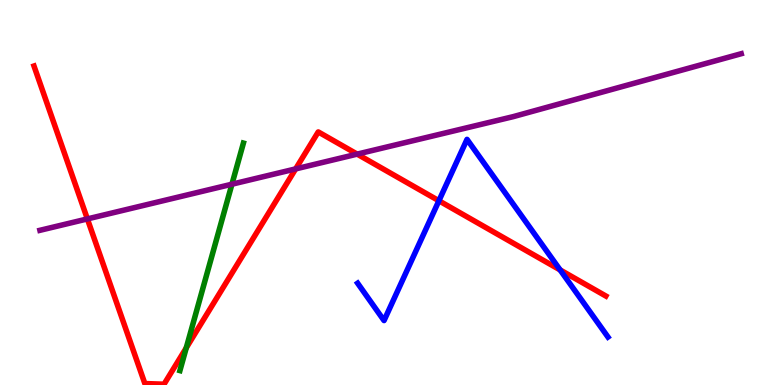[{'lines': ['blue', 'red'], 'intersections': [{'x': 5.66, 'y': 4.79}, {'x': 7.23, 'y': 2.99}]}, {'lines': ['green', 'red'], 'intersections': [{'x': 2.4, 'y': 0.964}]}, {'lines': ['purple', 'red'], 'intersections': [{'x': 1.13, 'y': 4.31}, {'x': 3.81, 'y': 5.61}, {'x': 4.61, 'y': 6.0}]}, {'lines': ['blue', 'green'], 'intersections': []}, {'lines': ['blue', 'purple'], 'intersections': []}, {'lines': ['green', 'purple'], 'intersections': [{'x': 2.99, 'y': 5.22}]}]